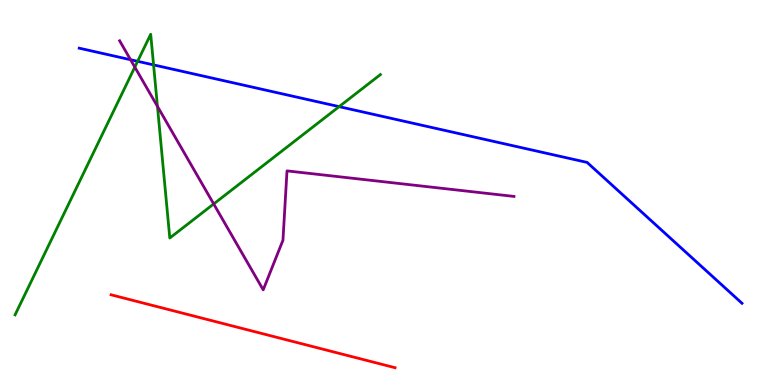[{'lines': ['blue', 'red'], 'intersections': []}, {'lines': ['green', 'red'], 'intersections': []}, {'lines': ['purple', 'red'], 'intersections': []}, {'lines': ['blue', 'green'], 'intersections': [{'x': 1.78, 'y': 8.41}, {'x': 1.98, 'y': 8.31}, {'x': 4.38, 'y': 7.23}]}, {'lines': ['blue', 'purple'], 'intersections': [{'x': 1.68, 'y': 8.45}]}, {'lines': ['green', 'purple'], 'intersections': [{'x': 1.74, 'y': 8.26}, {'x': 2.03, 'y': 7.24}, {'x': 2.76, 'y': 4.7}]}]